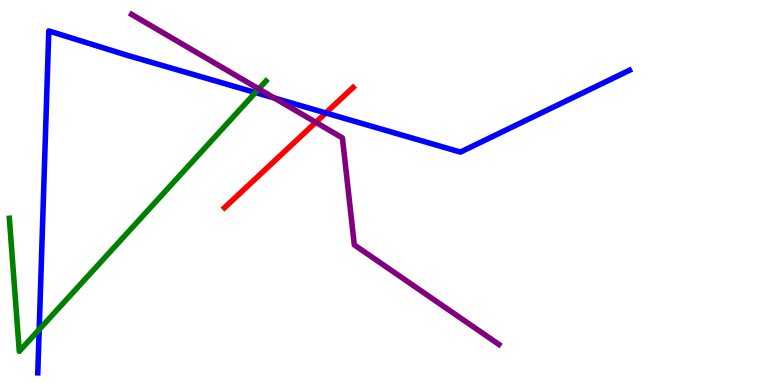[{'lines': ['blue', 'red'], 'intersections': [{'x': 4.2, 'y': 7.07}]}, {'lines': ['green', 'red'], 'intersections': []}, {'lines': ['purple', 'red'], 'intersections': [{'x': 4.08, 'y': 6.82}]}, {'lines': ['blue', 'green'], 'intersections': [{'x': 0.506, 'y': 1.44}, {'x': 3.3, 'y': 7.6}]}, {'lines': ['blue', 'purple'], 'intersections': [{'x': 3.54, 'y': 7.45}]}, {'lines': ['green', 'purple'], 'intersections': [{'x': 3.34, 'y': 7.69}]}]